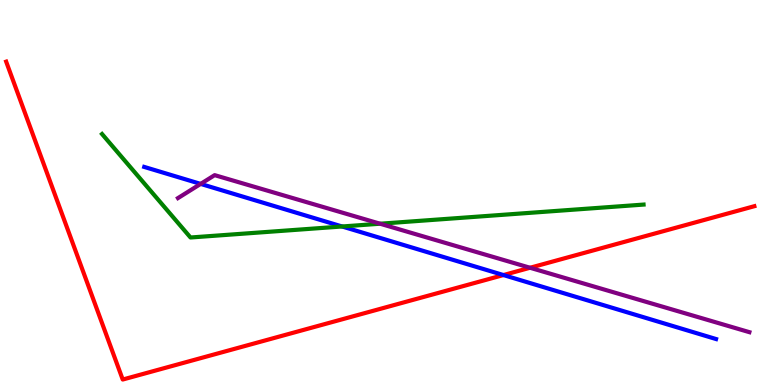[{'lines': ['blue', 'red'], 'intersections': [{'x': 6.5, 'y': 2.86}]}, {'lines': ['green', 'red'], 'intersections': []}, {'lines': ['purple', 'red'], 'intersections': [{'x': 6.84, 'y': 3.05}]}, {'lines': ['blue', 'green'], 'intersections': [{'x': 4.41, 'y': 4.12}]}, {'lines': ['blue', 'purple'], 'intersections': [{'x': 2.59, 'y': 5.22}]}, {'lines': ['green', 'purple'], 'intersections': [{'x': 4.9, 'y': 4.19}]}]